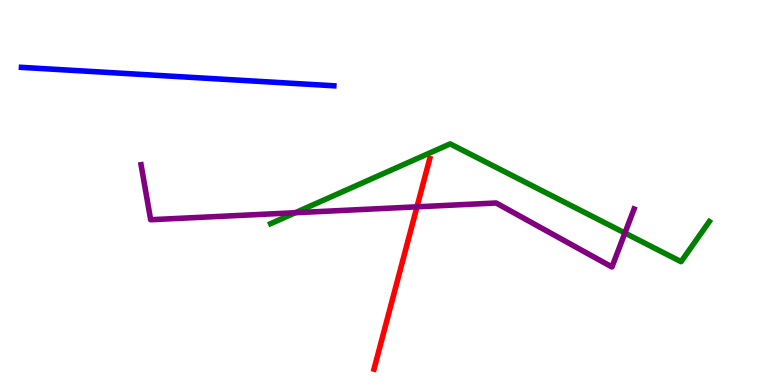[{'lines': ['blue', 'red'], 'intersections': []}, {'lines': ['green', 'red'], 'intersections': []}, {'lines': ['purple', 'red'], 'intersections': [{'x': 5.38, 'y': 4.63}]}, {'lines': ['blue', 'green'], 'intersections': []}, {'lines': ['blue', 'purple'], 'intersections': []}, {'lines': ['green', 'purple'], 'intersections': [{'x': 3.81, 'y': 4.47}, {'x': 8.06, 'y': 3.95}]}]